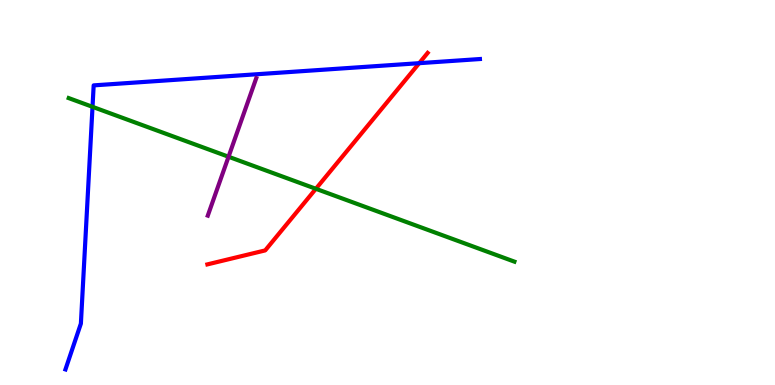[{'lines': ['blue', 'red'], 'intersections': [{'x': 5.41, 'y': 8.36}]}, {'lines': ['green', 'red'], 'intersections': [{'x': 4.08, 'y': 5.1}]}, {'lines': ['purple', 'red'], 'intersections': []}, {'lines': ['blue', 'green'], 'intersections': [{'x': 1.19, 'y': 7.23}]}, {'lines': ['blue', 'purple'], 'intersections': []}, {'lines': ['green', 'purple'], 'intersections': [{'x': 2.95, 'y': 5.93}]}]